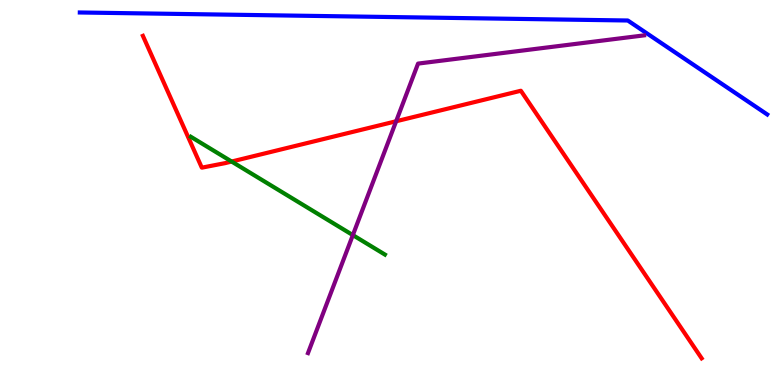[{'lines': ['blue', 'red'], 'intersections': []}, {'lines': ['green', 'red'], 'intersections': [{'x': 2.99, 'y': 5.8}]}, {'lines': ['purple', 'red'], 'intersections': [{'x': 5.11, 'y': 6.85}]}, {'lines': ['blue', 'green'], 'intersections': []}, {'lines': ['blue', 'purple'], 'intersections': []}, {'lines': ['green', 'purple'], 'intersections': [{'x': 4.55, 'y': 3.89}]}]